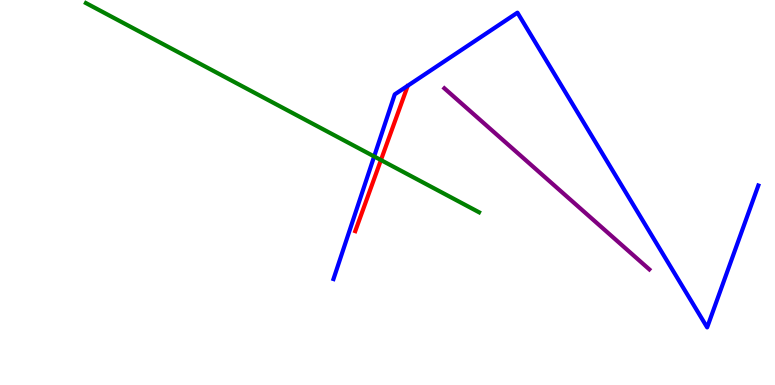[{'lines': ['blue', 'red'], 'intersections': []}, {'lines': ['green', 'red'], 'intersections': [{'x': 4.92, 'y': 5.84}]}, {'lines': ['purple', 'red'], 'intersections': []}, {'lines': ['blue', 'green'], 'intersections': [{'x': 4.83, 'y': 5.94}]}, {'lines': ['blue', 'purple'], 'intersections': []}, {'lines': ['green', 'purple'], 'intersections': []}]